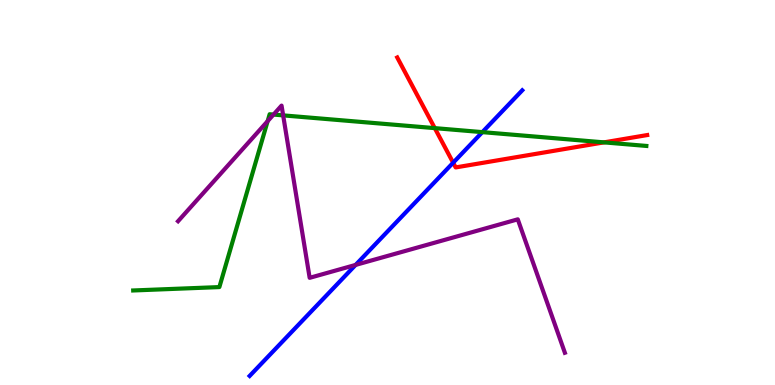[{'lines': ['blue', 'red'], 'intersections': [{'x': 5.85, 'y': 5.77}]}, {'lines': ['green', 'red'], 'intersections': [{'x': 5.61, 'y': 6.67}, {'x': 7.79, 'y': 6.3}]}, {'lines': ['purple', 'red'], 'intersections': []}, {'lines': ['blue', 'green'], 'intersections': [{'x': 6.22, 'y': 6.57}]}, {'lines': ['blue', 'purple'], 'intersections': [{'x': 4.59, 'y': 3.12}]}, {'lines': ['green', 'purple'], 'intersections': [{'x': 3.45, 'y': 6.85}, {'x': 3.53, 'y': 7.02}, {'x': 3.65, 'y': 7.0}]}]